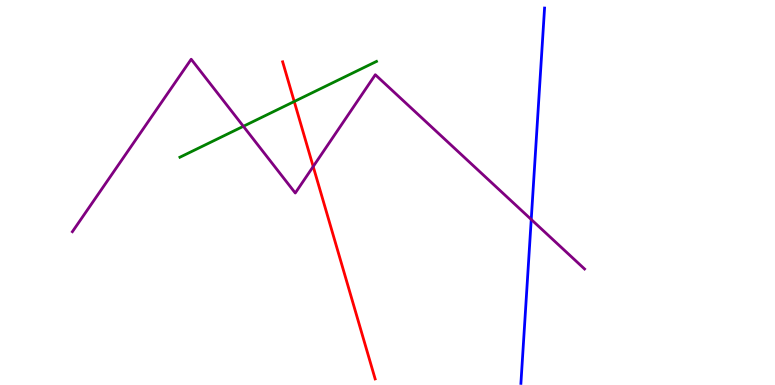[{'lines': ['blue', 'red'], 'intersections': []}, {'lines': ['green', 'red'], 'intersections': [{'x': 3.8, 'y': 7.36}]}, {'lines': ['purple', 'red'], 'intersections': [{'x': 4.04, 'y': 5.67}]}, {'lines': ['blue', 'green'], 'intersections': []}, {'lines': ['blue', 'purple'], 'intersections': [{'x': 6.85, 'y': 4.3}]}, {'lines': ['green', 'purple'], 'intersections': [{'x': 3.14, 'y': 6.72}]}]